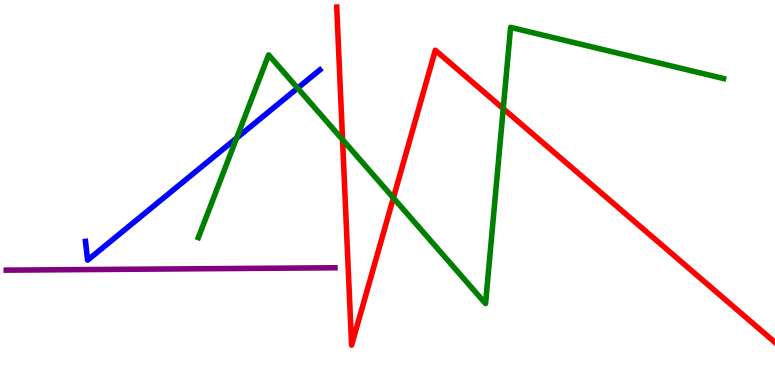[{'lines': ['blue', 'red'], 'intersections': []}, {'lines': ['green', 'red'], 'intersections': [{'x': 4.42, 'y': 6.37}, {'x': 5.08, 'y': 4.86}, {'x': 6.49, 'y': 7.18}]}, {'lines': ['purple', 'red'], 'intersections': []}, {'lines': ['blue', 'green'], 'intersections': [{'x': 3.05, 'y': 6.41}, {'x': 3.84, 'y': 7.71}]}, {'lines': ['blue', 'purple'], 'intersections': []}, {'lines': ['green', 'purple'], 'intersections': []}]